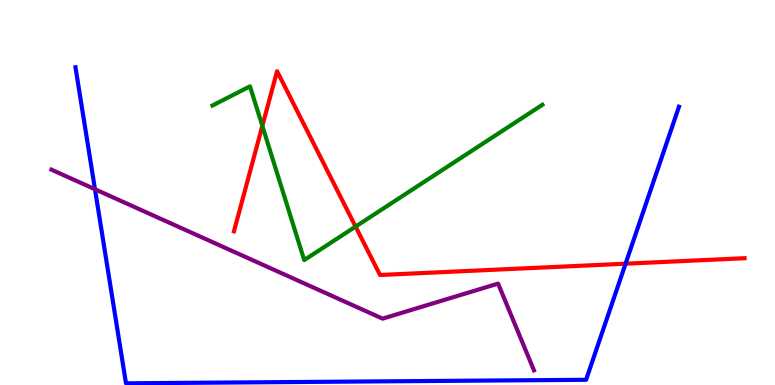[{'lines': ['blue', 'red'], 'intersections': [{'x': 8.07, 'y': 3.15}]}, {'lines': ['green', 'red'], 'intersections': [{'x': 3.38, 'y': 6.73}, {'x': 4.59, 'y': 4.11}]}, {'lines': ['purple', 'red'], 'intersections': []}, {'lines': ['blue', 'green'], 'intersections': []}, {'lines': ['blue', 'purple'], 'intersections': [{'x': 1.23, 'y': 5.08}]}, {'lines': ['green', 'purple'], 'intersections': []}]